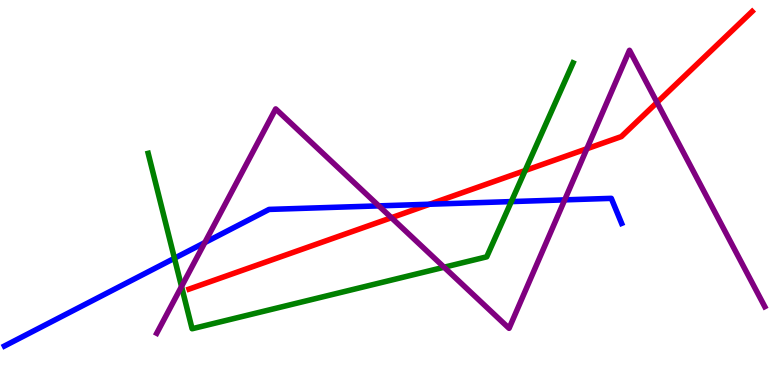[{'lines': ['blue', 'red'], 'intersections': [{'x': 5.54, 'y': 4.7}]}, {'lines': ['green', 'red'], 'intersections': [{'x': 6.78, 'y': 5.57}]}, {'lines': ['purple', 'red'], 'intersections': [{'x': 5.05, 'y': 4.35}, {'x': 7.57, 'y': 6.14}, {'x': 8.48, 'y': 7.34}]}, {'lines': ['blue', 'green'], 'intersections': [{'x': 2.25, 'y': 3.29}, {'x': 6.6, 'y': 4.76}]}, {'lines': ['blue', 'purple'], 'intersections': [{'x': 2.64, 'y': 3.7}, {'x': 4.89, 'y': 4.65}, {'x': 7.29, 'y': 4.81}]}, {'lines': ['green', 'purple'], 'intersections': [{'x': 2.34, 'y': 2.56}, {'x': 5.73, 'y': 3.06}]}]